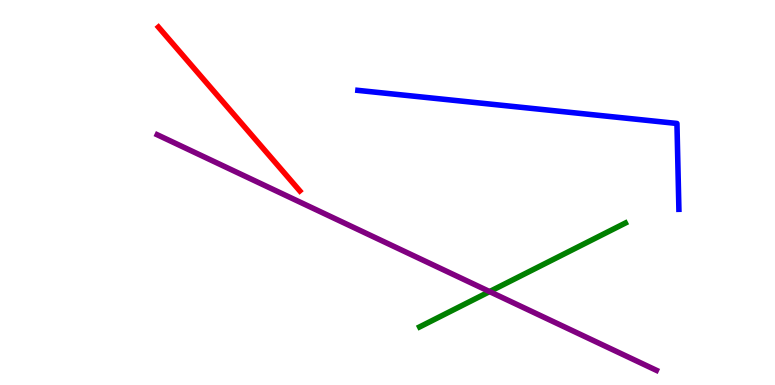[{'lines': ['blue', 'red'], 'intersections': []}, {'lines': ['green', 'red'], 'intersections': []}, {'lines': ['purple', 'red'], 'intersections': []}, {'lines': ['blue', 'green'], 'intersections': []}, {'lines': ['blue', 'purple'], 'intersections': []}, {'lines': ['green', 'purple'], 'intersections': [{'x': 6.32, 'y': 2.43}]}]